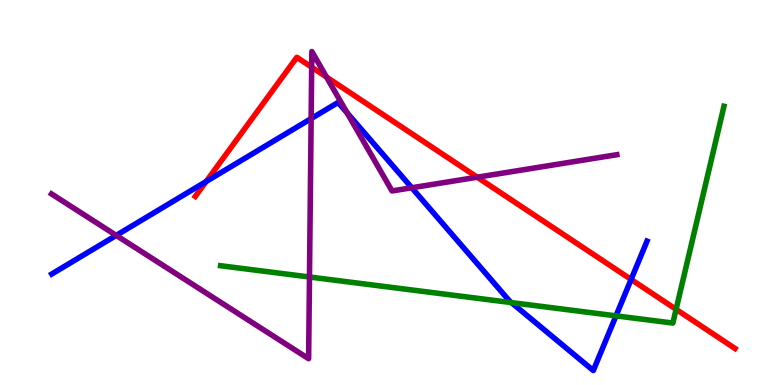[{'lines': ['blue', 'red'], 'intersections': [{'x': 2.66, 'y': 5.29}, {'x': 8.14, 'y': 2.74}]}, {'lines': ['green', 'red'], 'intersections': [{'x': 8.72, 'y': 1.97}]}, {'lines': ['purple', 'red'], 'intersections': [{'x': 4.02, 'y': 8.25}, {'x': 4.21, 'y': 8.0}, {'x': 6.16, 'y': 5.4}]}, {'lines': ['blue', 'green'], 'intersections': [{'x': 6.6, 'y': 2.14}, {'x': 7.95, 'y': 1.8}]}, {'lines': ['blue', 'purple'], 'intersections': [{'x': 1.5, 'y': 3.89}, {'x': 4.01, 'y': 6.92}, {'x': 4.48, 'y': 7.07}, {'x': 5.31, 'y': 5.12}]}, {'lines': ['green', 'purple'], 'intersections': [{'x': 3.99, 'y': 2.81}]}]